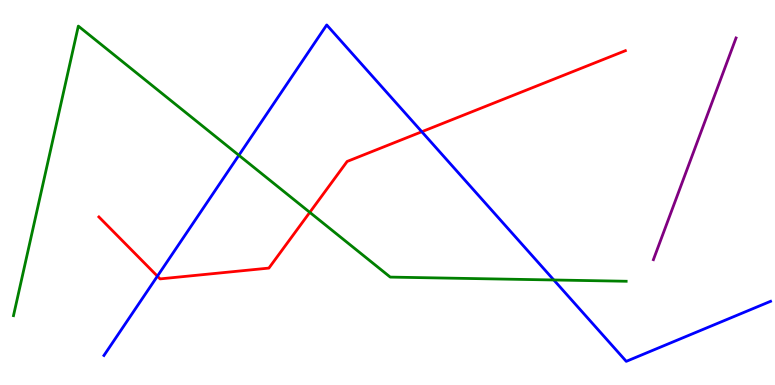[{'lines': ['blue', 'red'], 'intersections': [{'x': 2.03, 'y': 2.83}, {'x': 5.44, 'y': 6.58}]}, {'lines': ['green', 'red'], 'intersections': [{'x': 4.0, 'y': 4.48}]}, {'lines': ['purple', 'red'], 'intersections': []}, {'lines': ['blue', 'green'], 'intersections': [{'x': 3.08, 'y': 5.97}, {'x': 7.15, 'y': 2.73}]}, {'lines': ['blue', 'purple'], 'intersections': []}, {'lines': ['green', 'purple'], 'intersections': []}]